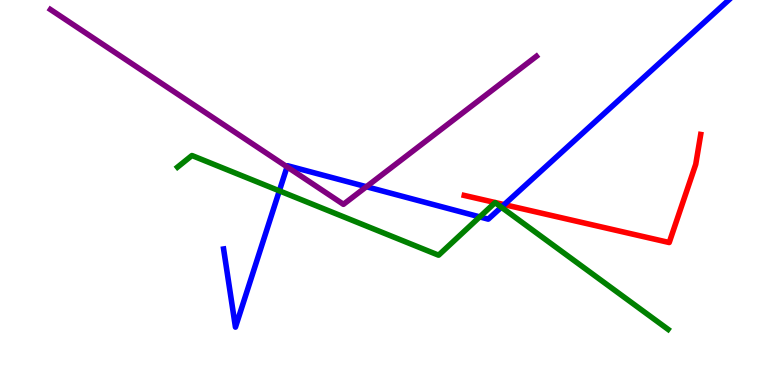[{'lines': ['blue', 'red'], 'intersections': [{'x': 6.51, 'y': 4.69}]}, {'lines': ['green', 'red'], 'intersections': []}, {'lines': ['purple', 'red'], 'intersections': []}, {'lines': ['blue', 'green'], 'intersections': [{'x': 3.6, 'y': 5.04}, {'x': 6.19, 'y': 4.37}, {'x': 6.47, 'y': 4.62}]}, {'lines': ['blue', 'purple'], 'intersections': [{'x': 3.7, 'y': 5.67}, {'x': 4.73, 'y': 5.15}]}, {'lines': ['green', 'purple'], 'intersections': []}]